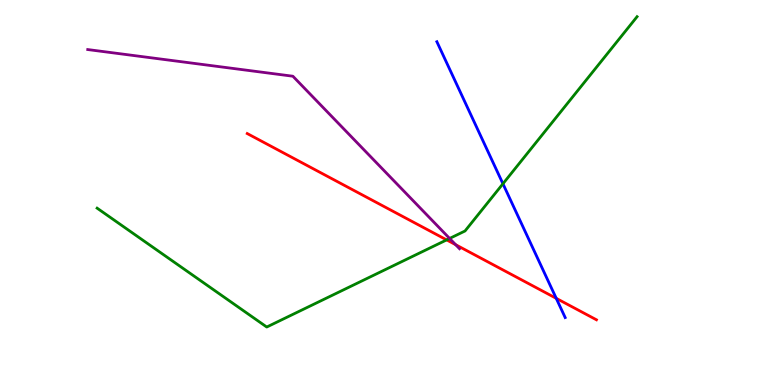[{'lines': ['blue', 'red'], 'intersections': [{'x': 7.18, 'y': 2.25}]}, {'lines': ['green', 'red'], 'intersections': [{'x': 5.76, 'y': 3.77}]}, {'lines': ['purple', 'red'], 'intersections': [{'x': 5.88, 'y': 3.64}]}, {'lines': ['blue', 'green'], 'intersections': [{'x': 6.49, 'y': 5.23}]}, {'lines': ['blue', 'purple'], 'intersections': []}, {'lines': ['green', 'purple'], 'intersections': [{'x': 5.8, 'y': 3.81}]}]